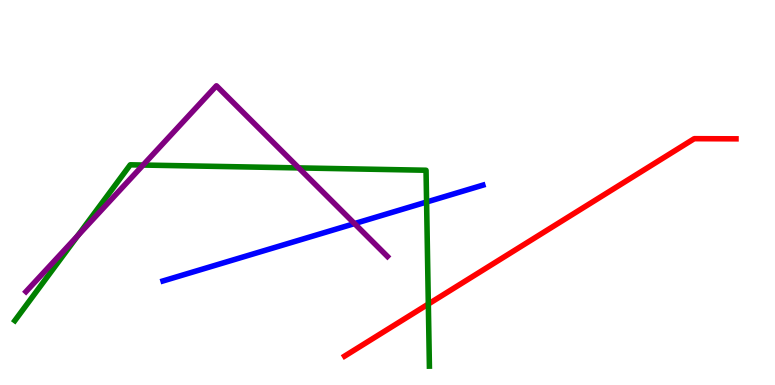[{'lines': ['blue', 'red'], 'intersections': []}, {'lines': ['green', 'red'], 'intersections': [{'x': 5.53, 'y': 2.1}]}, {'lines': ['purple', 'red'], 'intersections': []}, {'lines': ['blue', 'green'], 'intersections': [{'x': 5.5, 'y': 4.75}]}, {'lines': ['blue', 'purple'], 'intersections': [{'x': 4.57, 'y': 4.19}]}, {'lines': ['green', 'purple'], 'intersections': [{'x': 1.0, 'y': 3.88}, {'x': 1.85, 'y': 5.71}, {'x': 3.85, 'y': 5.64}]}]